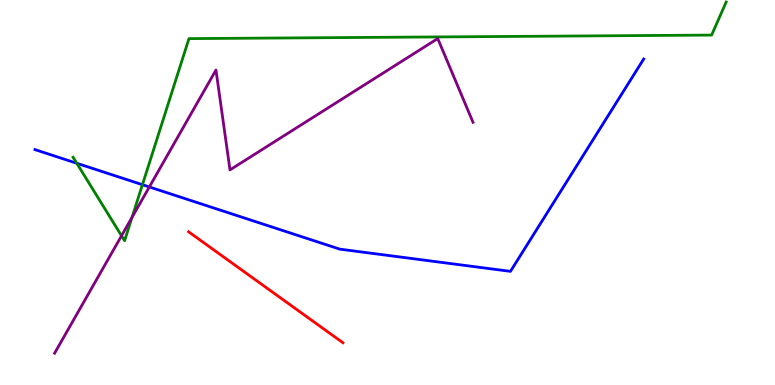[{'lines': ['blue', 'red'], 'intersections': []}, {'lines': ['green', 'red'], 'intersections': []}, {'lines': ['purple', 'red'], 'intersections': []}, {'lines': ['blue', 'green'], 'intersections': [{'x': 0.991, 'y': 5.76}, {'x': 1.84, 'y': 5.2}]}, {'lines': ['blue', 'purple'], 'intersections': [{'x': 1.93, 'y': 5.14}]}, {'lines': ['green', 'purple'], 'intersections': [{'x': 1.57, 'y': 3.88}, {'x': 1.7, 'y': 4.35}]}]